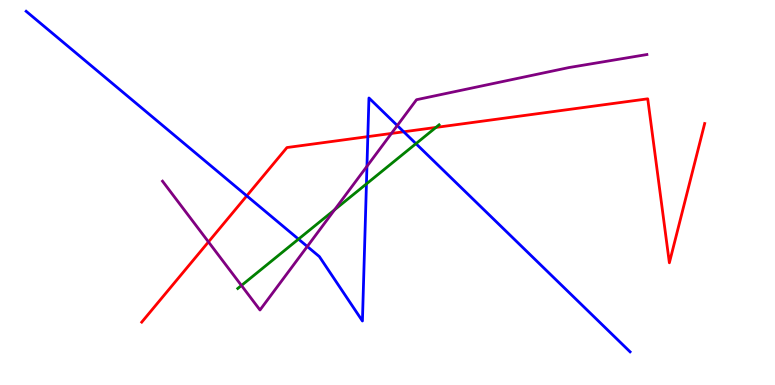[{'lines': ['blue', 'red'], 'intersections': [{'x': 3.18, 'y': 4.91}, {'x': 4.75, 'y': 6.45}, {'x': 5.21, 'y': 6.58}]}, {'lines': ['green', 'red'], 'intersections': [{'x': 5.62, 'y': 6.69}]}, {'lines': ['purple', 'red'], 'intersections': [{'x': 2.69, 'y': 3.72}, {'x': 5.05, 'y': 6.53}]}, {'lines': ['blue', 'green'], 'intersections': [{'x': 3.85, 'y': 3.79}, {'x': 4.73, 'y': 5.22}, {'x': 5.37, 'y': 6.27}]}, {'lines': ['blue', 'purple'], 'intersections': [{'x': 3.96, 'y': 3.6}, {'x': 4.73, 'y': 5.68}, {'x': 5.13, 'y': 6.74}]}, {'lines': ['green', 'purple'], 'intersections': [{'x': 3.12, 'y': 2.58}, {'x': 4.32, 'y': 4.55}]}]